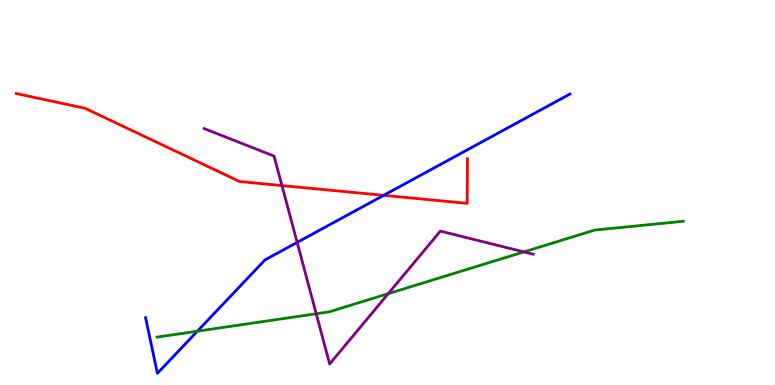[{'lines': ['blue', 'red'], 'intersections': [{'x': 4.95, 'y': 4.93}]}, {'lines': ['green', 'red'], 'intersections': []}, {'lines': ['purple', 'red'], 'intersections': [{'x': 3.64, 'y': 5.18}]}, {'lines': ['blue', 'green'], 'intersections': [{'x': 2.55, 'y': 1.4}]}, {'lines': ['blue', 'purple'], 'intersections': [{'x': 3.83, 'y': 3.7}]}, {'lines': ['green', 'purple'], 'intersections': [{'x': 4.08, 'y': 1.85}, {'x': 5.01, 'y': 2.37}, {'x': 6.76, 'y': 3.46}]}]